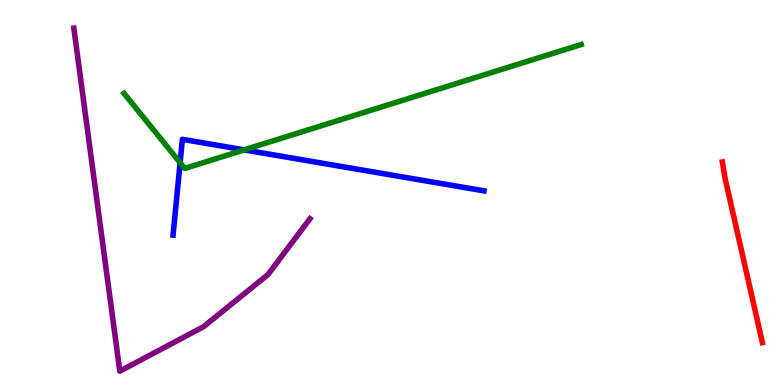[{'lines': ['blue', 'red'], 'intersections': []}, {'lines': ['green', 'red'], 'intersections': []}, {'lines': ['purple', 'red'], 'intersections': []}, {'lines': ['blue', 'green'], 'intersections': [{'x': 2.32, 'y': 5.77}, {'x': 3.15, 'y': 6.11}]}, {'lines': ['blue', 'purple'], 'intersections': []}, {'lines': ['green', 'purple'], 'intersections': []}]